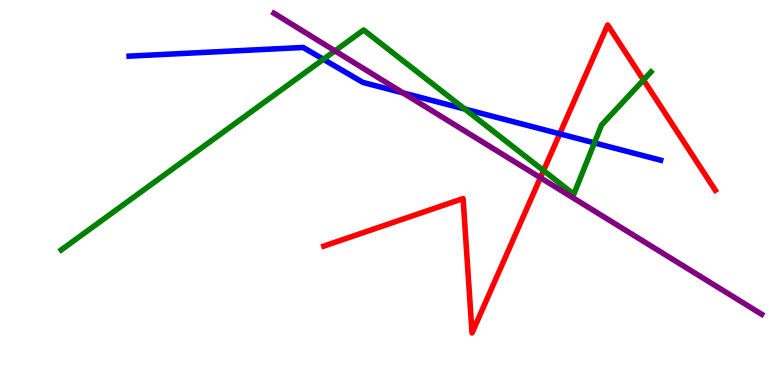[{'lines': ['blue', 'red'], 'intersections': [{'x': 7.22, 'y': 6.52}]}, {'lines': ['green', 'red'], 'intersections': [{'x': 7.01, 'y': 5.57}, {'x': 8.3, 'y': 7.92}]}, {'lines': ['purple', 'red'], 'intersections': [{'x': 6.97, 'y': 5.38}]}, {'lines': ['blue', 'green'], 'intersections': [{'x': 4.17, 'y': 8.46}, {'x': 6.0, 'y': 7.17}, {'x': 7.67, 'y': 6.29}]}, {'lines': ['blue', 'purple'], 'intersections': [{'x': 5.2, 'y': 7.59}]}, {'lines': ['green', 'purple'], 'intersections': [{'x': 4.32, 'y': 8.68}]}]